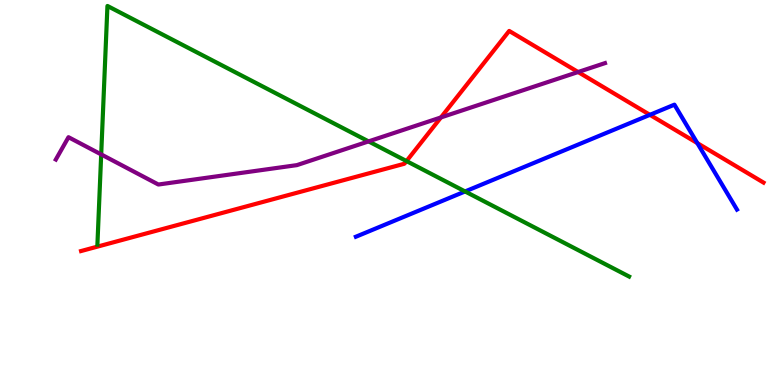[{'lines': ['blue', 'red'], 'intersections': [{'x': 8.39, 'y': 7.02}, {'x': 9.0, 'y': 6.28}]}, {'lines': ['green', 'red'], 'intersections': [{'x': 5.25, 'y': 5.82}]}, {'lines': ['purple', 'red'], 'intersections': [{'x': 5.69, 'y': 6.95}, {'x': 7.46, 'y': 8.13}]}, {'lines': ['blue', 'green'], 'intersections': [{'x': 6.0, 'y': 5.03}]}, {'lines': ['blue', 'purple'], 'intersections': []}, {'lines': ['green', 'purple'], 'intersections': [{'x': 1.31, 'y': 5.99}, {'x': 4.76, 'y': 6.33}]}]